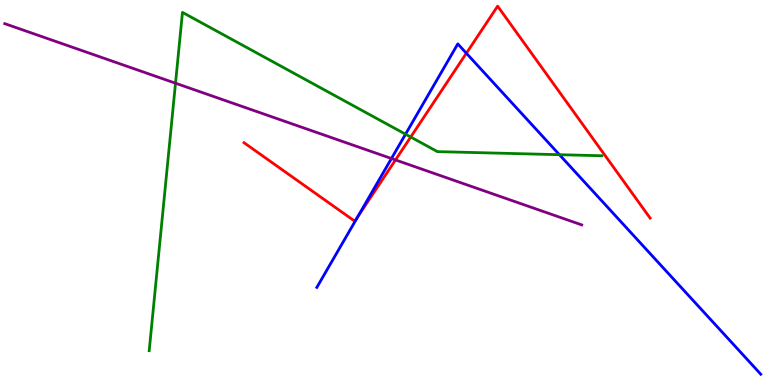[{'lines': ['blue', 'red'], 'intersections': [{'x': 4.61, 'y': 4.36}, {'x': 6.02, 'y': 8.62}]}, {'lines': ['green', 'red'], 'intersections': [{'x': 5.3, 'y': 6.44}]}, {'lines': ['purple', 'red'], 'intersections': [{'x': 5.1, 'y': 5.85}]}, {'lines': ['blue', 'green'], 'intersections': [{'x': 5.23, 'y': 6.51}, {'x': 7.22, 'y': 5.98}]}, {'lines': ['blue', 'purple'], 'intersections': [{'x': 5.05, 'y': 5.88}]}, {'lines': ['green', 'purple'], 'intersections': [{'x': 2.26, 'y': 7.84}]}]